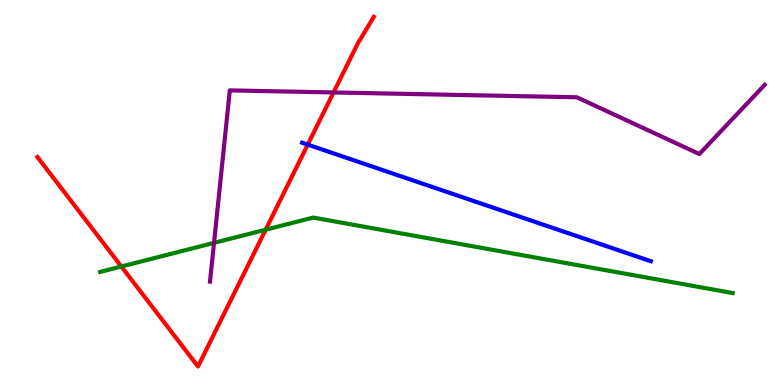[{'lines': ['blue', 'red'], 'intersections': [{'x': 3.97, 'y': 6.24}]}, {'lines': ['green', 'red'], 'intersections': [{'x': 1.57, 'y': 3.08}, {'x': 3.43, 'y': 4.03}]}, {'lines': ['purple', 'red'], 'intersections': [{'x': 4.3, 'y': 7.6}]}, {'lines': ['blue', 'green'], 'intersections': []}, {'lines': ['blue', 'purple'], 'intersections': []}, {'lines': ['green', 'purple'], 'intersections': [{'x': 2.76, 'y': 3.69}]}]